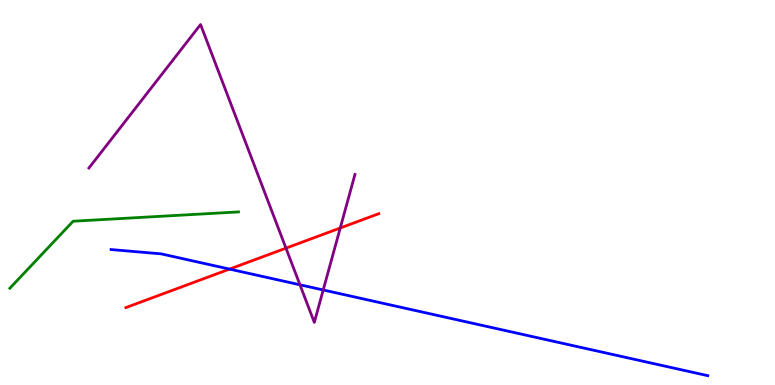[{'lines': ['blue', 'red'], 'intersections': [{'x': 2.96, 'y': 3.01}]}, {'lines': ['green', 'red'], 'intersections': []}, {'lines': ['purple', 'red'], 'intersections': [{'x': 3.69, 'y': 3.55}, {'x': 4.39, 'y': 4.08}]}, {'lines': ['blue', 'green'], 'intersections': []}, {'lines': ['blue', 'purple'], 'intersections': [{'x': 3.87, 'y': 2.6}, {'x': 4.17, 'y': 2.47}]}, {'lines': ['green', 'purple'], 'intersections': []}]